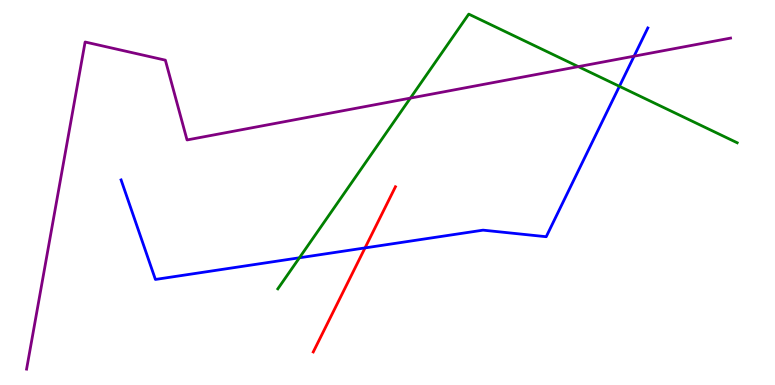[{'lines': ['blue', 'red'], 'intersections': [{'x': 4.71, 'y': 3.56}]}, {'lines': ['green', 'red'], 'intersections': []}, {'lines': ['purple', 'red'], 'intersections': []}, {'lines': ['blue', 'green'], 'intersections': [{'x': 3.86, 'y': 3.3}, {'x': 7.99, 'y': 7.76}]}, {'lines': ['blue', 'purple'], 'intersections': [{'x': 8.18, 'y': 8.54}]}, {'lines': ['green', 'purple'], 'intersections': [{'x': 5.3, 'y': 7.45}, {'x': 7.46, 'y': 8.27}]}]